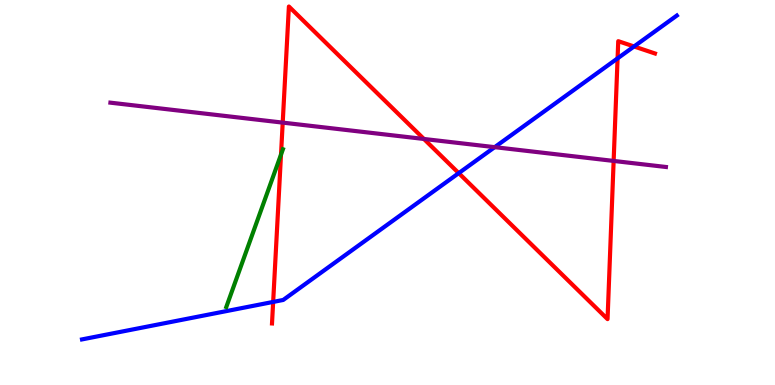[{'lines': ['blue', 'red'], 'intersections': [{'x': 3.52, 'y': 2.16}, {'x': 5.92, 'y': 5.5}, {'x': 7.97, 'y': 8.48}, {'x': 8.18, 'y': 8.79}]}, {'lines': ['green', 'red'], 'intersections': [{'x': 3.63, 'y': 5.98}]}, {'lines': ['purple', 'red'], 'intersections': [{'x': 3.65, 'y': 6.82}, {'x': 5.47, 'y': 6.39}, {'x': 7.92, 'y': 5.82}]}, {'lines': ['blue', 'green'], 'intersections': []}, {'lines': ['blue', 'purple'], 'intersections': [{'x': 6.38, 'y': 6.18}]}, {'lines': ['green', 'purple'], 'intersections': []}]